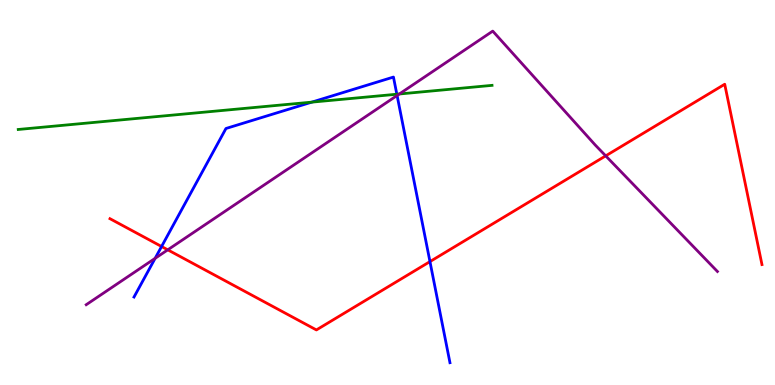[{'lines': ['blue', 'red'], 'intersections': [{'x': 2.08, 'y': 3.6}, {'x': 5.55, 'y': 3.21}]}, {'lines': ['green', 'red'], 'intersections': []}, {'lines': ['purple', 'red'], 'intersections': [{'x': 2.16, 'y': 3.51}, {'x': 7.82, 'y': 5.95}]}, {'lines': ['blue', 'green'], 'intersections': [{'x': 4.02, 'y': 7.35}, {'x': 5.12, 'y': 7.55}]}, {'lines': ['blue', 'purple'], 'intersections': [{'x': 2.0, 'y': 3.29}, {'x': 5.12, 'y': 7.52}]}, {'lines': ['green', 'purple'], 'intersections': [{'x': 5.15, 'y': 7.56}]}]